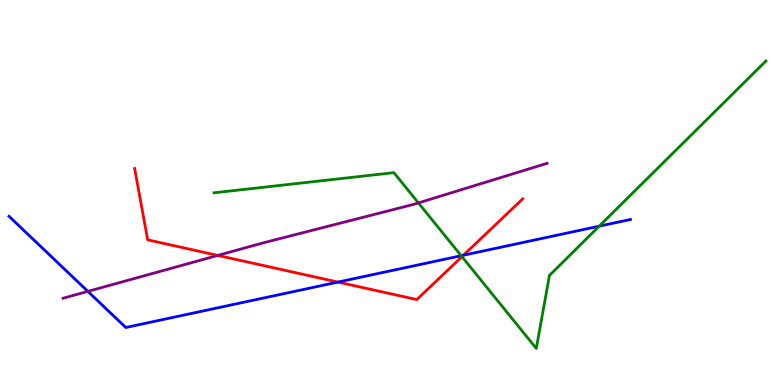[{'lines': ['blue', 'red'], 'intersections': [{'x': 4.36, 'y': 2.67}, {'x': 5.98, 'y': 3.37}]}, {'lines': ['green', 'red'], 'intersections': [{'x': 5.96, 'y': 3.33}]}, {'lines': ['purple', 'red'], 'intersections': [{'x': 2.81, 'y': 3.37}]}, {'lines': ['blue', 'green'], 'intersections': [{'x': 5.95, 'y': 3.36}, {'x': 7.73, 'y': 4.13}]}, {'lines': ['blue', 'purple'], 'intersections': [{'x': 1.13, 'y': 2.43}]}, {'lines': ['green', 'purple'], 'intersections': [{'x': 5.4, 'y': 4.73}]}]